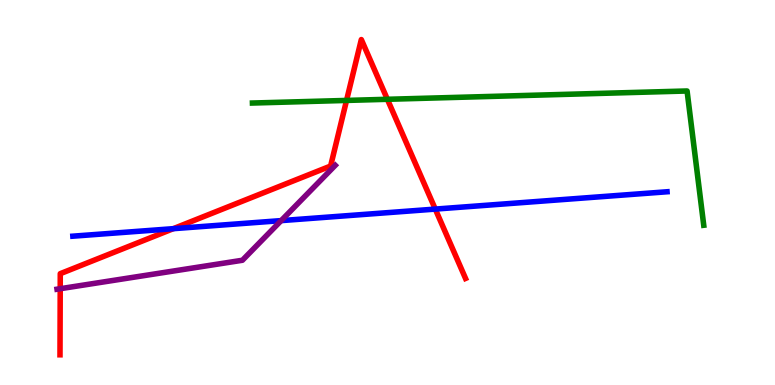[{'lines': ['blue', 'red'], 'intersections': [{'x': 2.24, 'y': 4.06}, {'x': 5.62, 'y': 4.57}]}, {'lines': ['green', 'red'], 'intersections': [{'x': 4.47, 'y': 7.39}, {'x': 5.0, 'y': 7.42}]}, {'lines': ['purple', 'red'], 'intersections': [{'x': 0.777, 'y': 2.5}]}, {'lines': ['blue', 'green'], 'intersections': []}, {'lines': ['blue', 'purple'], 'intersections': [{'x': 3.63, 'y': 4.27}]}, {'lines': ['green', 'purple'], 'intersections': []}]